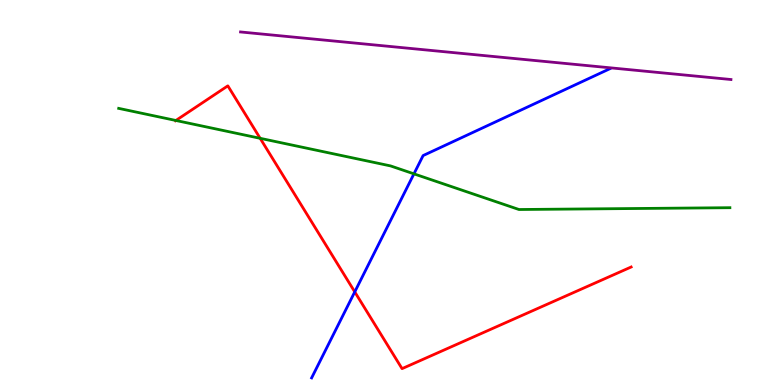[{'lines': ['blue', 'red'], 'intersections': [{'x': 4.58, 'y': 2.42}]}, {'lines': ['green', 'red'], 'intersections': [{'x': 2.27, 'y': 6.87}, {'x': 3.36, 'y': 6.41}]}, {'lines': ['purple', 'red'], 'intersections': []}, {'lines': ['blue', 'green'], 'intersections': [{'x': 5.34, 'y': 5.48}]}, {'lines': ['blue', 'purple'], 'intersections': []}, {'lines': ['green', 'purple'], 'intersections': []}]